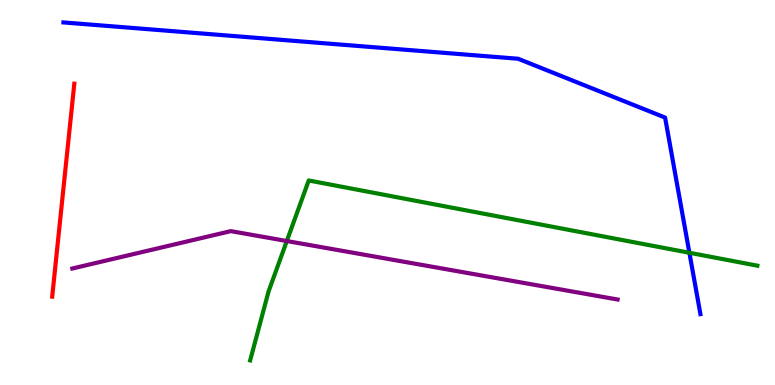[{'lines': ['blue', 'red'], 'intersections': []}, {'lines': ['green', 'red'], 'intersections': []}, {'lines': ['purple', 'red'], 'intersections': []}, {'lines': ['blue', 'green'], 'intersections': [{'x': 8.9, 'y': 3.43}]}, {'lines': ['blue', 'purple'], 'intersections': []}, {'lines': ['green', 'purple'], 'intersections': [{'x': 3.7, 'y': 3.74}]}]